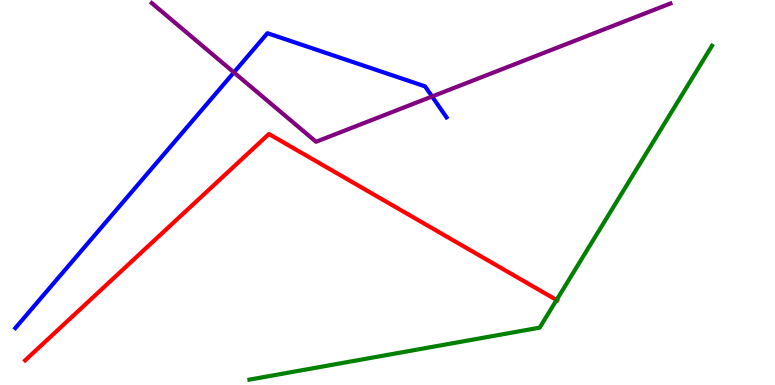[{'lines': ['blue', 'red'], 'intersections': []}, {'lines': ['green', 'red'], 'intersections': [{'x': 7.18, 'y': 2.21}]}, {'lines': ['purple', 'red'], 'intersections': []}, {'lines': ['blue', 'green'], 'intersections': []}, {'lines': ['blue', 'purple'], 'intersections': [{'x': 3.02, 'y': 8.12}, {'x': 5.58, 'y': 7.49}]}, {'lines': ['green', 'purple'], 'intersections': []}]